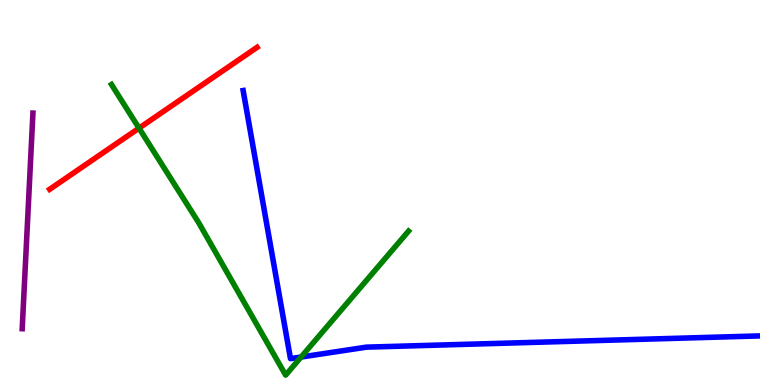[{'lines': ['blue', 'red'], 'intersections': []}, {'lines': ['green', 'red'], 'intersections': [{'x': 1.79, 'y': 6.67}]}, {'lines': ['purple', 'red'], 'intersections': []}, {'lines': ['blue', 'green'], 'intersections': [{'x': 3.88, 'y': 0.726}]}, {'lines': ['blue', 'purple'], 'intersections': []}, {'lines': ['green', 'purple'], 'intersections': []}]